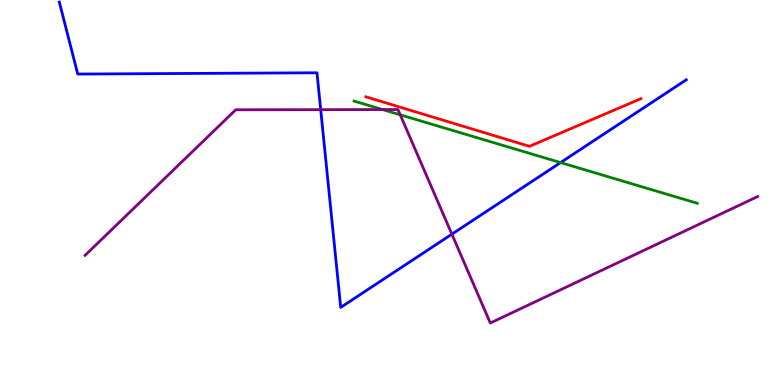[{'lines': ['blue', 'red'], 'intersections': []}, {'lines': ['green', 'red'], 'intersections': []}, {'lines': ['purple', 'red'], 'intersections': []}, {'lines': ['blue', 'green'], 'intersections': [{'x': 7.23, 'y': 5.78}]}, {'lines': ['blue', 'purple'], 'intersections': [{'x': 4.14, 'y': 7.15}, {'x': 5.83, 'y': 3.92}]}, {'lines': ['green', 'purple'], 'intersections': [{'x': 4.94, 'y': 7.15}, {'x': 5.16, 'y': 7.02}]}]